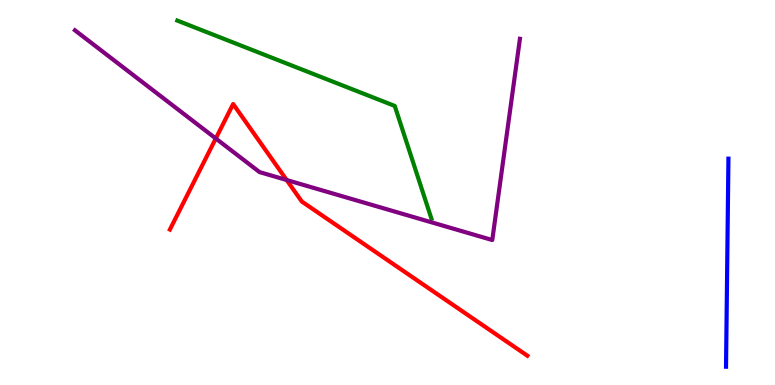[{'lines': ['blue', 'red'], 'intersections': []}, {'lines': ['green', 'red'], 'intersections': []}, {'lines': ['purple', 'red'], 'intersections': [{'x': 2.78, 'y': 6.4}, {'x': 3.7, 'y': 5.32}]}, {'lines': ['blue', 'green'], 'intersections': []}, {'lines': ['blue', 'purple'], 'intersections': []}, {'lines': ['green', 'purple'], 'intersections': []}]